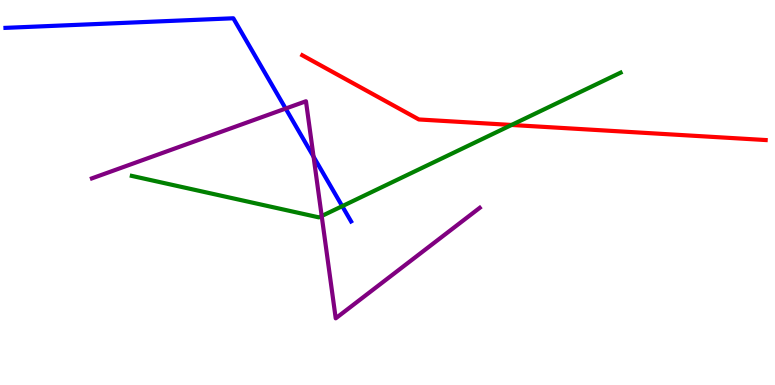[{'lines': ['blue', 'red'], 'intersections': []}, {'lines': ['green', 'red'], 'intersections': [{'x': 6.6, 'y': 6.75}]}, {'lines': ['purple', 'red'], 'intersections': []}, {'lines': ['blue', 'green'], 'intersections': [{'x': 4.42, 'y': 4.64}]}, {'lines': ['blue', 'purple'], 'intersections': [{'x': 3.69, 'y': 7.18}, {'x': 4.05, 'y': 5.93}]}, {'lines': ['green', 'purple'], 'intersections': [{'x': 4.15, 'y': 4.39}]}]